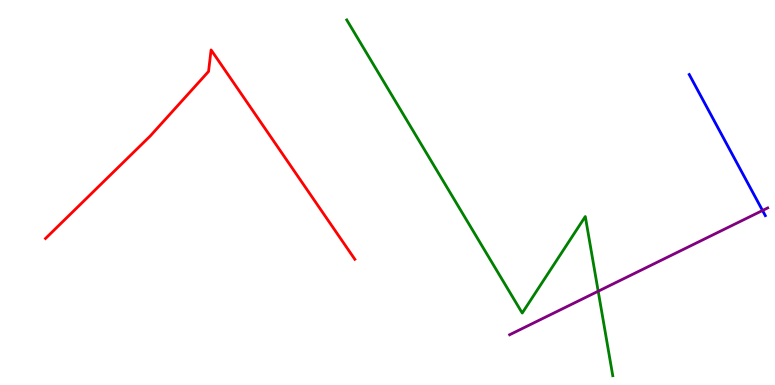[{'lines': ['blue', 'red'], 'intersections': []}, {'lines': ['green', 'red'], 'intersections': []}, {'lines': ['purple', 'red'], 'intersections': []}, {'lines': ['blue', 'green'], 'intersections': []}, {'lines': ['blue', 'purple'], 'intersections': [{'x': 9.84, 'y': 4.53}]}, {'lines': ['green', 'purple'], 'intersections': [{'x': 7.72, 'y': 2.44}]}]